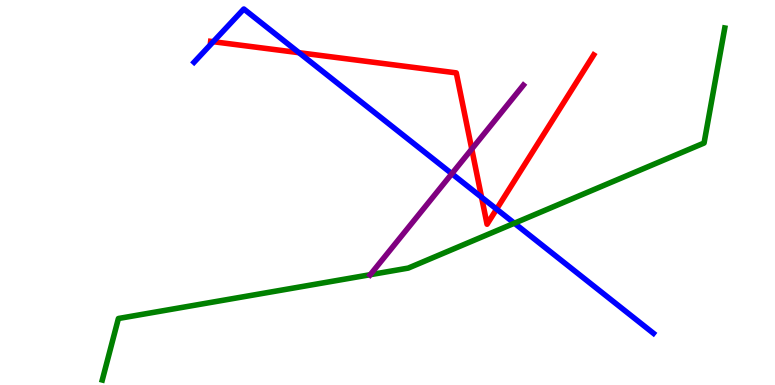[{'lines': ['blue', 'red'], 'intersections': [{'x': 2.75, 'y': 8.92}, {'x': 3.86, 'y': 8.63}, {'x': 6.21, 'y': 4.88}, {'x': 6.41, 'y': 4.57}]}, {'lines': ['green', 'red'], 'intersections': []}, {'lines': ['purple', 'red'], 'intersections': [{'x': 6.09, 'y': 6.13}]}, {'lines': ['blue', 'green'], 'intersections': [{'x': 6.64, 'y': 4.2}]}, {'lines': ['blue', 'purple'], 'intersections': [{'x': 5.83, 'y': 5.49}]}, {'lines': ['green', 'purple'], 'intersections': [{'x': 4.78, 'y': 2.86}]}]